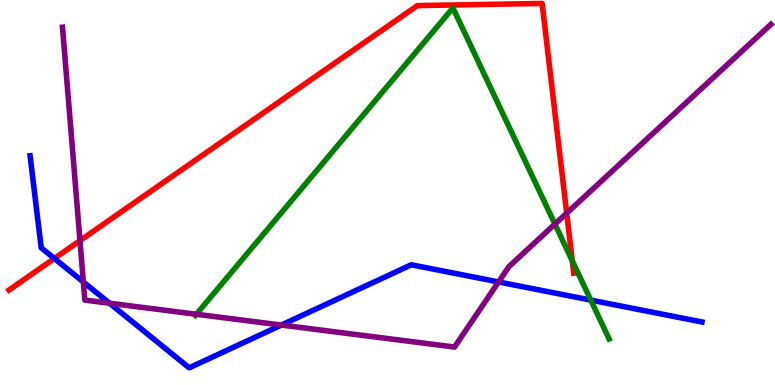[{'lines': ['blue', 'red'], 'intersections': [{'x': 0.701, 'y': 3.29}]}, {'lines': ['green', 'red'], 'intersections': [{'x': 7.38, 'y': 3.22}]}, {'lines': ['purple', 'red'], 'intersections': [{'x': 1.03, 'y': 3.75}, {'x': 7.31, 'y': 4.46}]}, {'lines': ['blue', 'green'], 'intersections': [{'x': 7.62, 'y': 2.2}]}, {'lines': ['blue', 'purple'], 'intersections': [{'x': 1.08, 'y': 2.68}, {'x': 1.41, 'y': 2.12}, {'x': 3.63, 'y': 1.56}, {'x': 6.43, 'y': 2.68}]}, {'lines': ['green', 'purple'], 'intersections': [{'x': 2.53, 'y': 1.84}, {'x': 7.16, 'y': 4.18}]}]